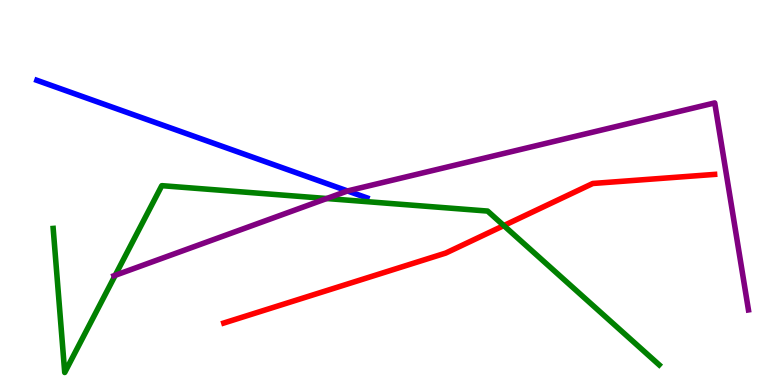[{'lines': ['blue', 'red'], 'intersections': []}, {'lines': ['green', 'red'], 'intersections': [{'x': 6.5, 'y': 4.14}]}, {'lines': ['purple', 'red'], 'intersections': []}, {'lines': ['blue', 'green'], 'intersections': []}, {'lines': ['blue', 'purple'], 'intersections': [{'x': 4.48, 'y': 5.04}]}, {'lines': ['green', 'purple'], 'intersections': [{'x': 1.49, 'y': 2.85}, {'x': 4.22, 'y': 4.84}]}]